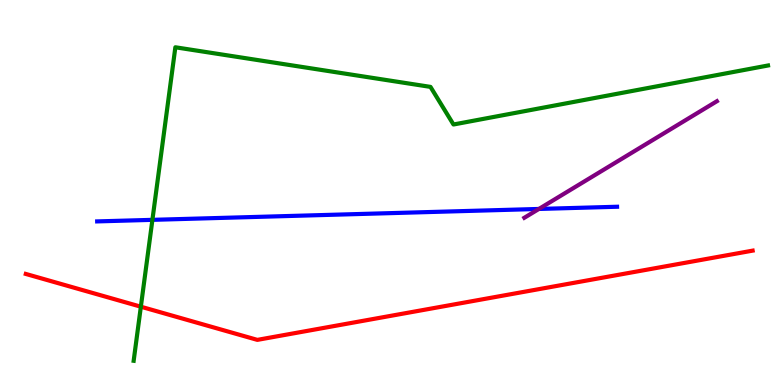[{'lines': ['blue', 'red'], 'intersections': []}, {'lines': ['green', 'red'], 'intersections': [{'x': 1.82, 'y': 2.03}]}, {'lines': ['purple', 'red'], 'intersections': []}, {'lines': ['blue', 'green'], 'intersections': [{'x': 1.97, 'y': 4.29}]}, {'lines': ['blue', 'purple'], 'intersections': [{'x': 6.95, 'y': 4.57}]}, {'lines': ['green', 'purple'], 'intersections': []}]